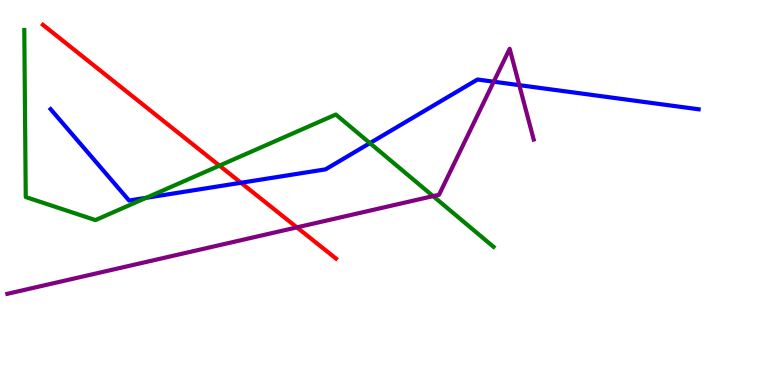[{'lines': ['blue', 'red'], 'intersections': [{'x': 3.11, 'y': 5.25}]}, {'lines': ['green', 'red'], 'intersections': [{'x': 2.83, 'y': 5.7}]}, {'lines': ['purple', 'red'], 'intersections': [{'x': 3.83, 'y': 4.09}]}, {'lines': ['blue', 'green'], 'intersections': [{'x': 1.89, 'y': 4.86}, {'x': 4.77, 'y': 6.28}]}, {'lines': ['blue', 'purple'], 'intersections': [{'x': 6.37, 'y': 7.88}, {'x': 6.7, 'y': 7.79}]}, {'lines': ['green', 'purple'], 'intersections': [{'x': 5.59, 'y': 4.91}]}]